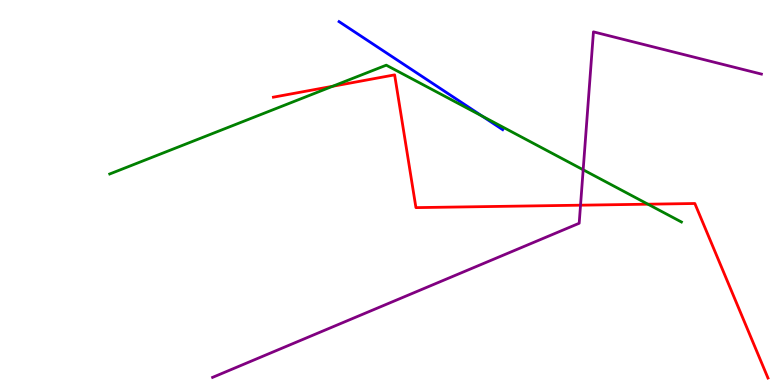[{'lines': ['blue', 'red'], 'intersections': []}, {'lines': ['green', 'red'], 'intersections': [{'x': 4.29, 'y': 7.76}, {'x': 8.36, 'y': 4.7}]}, {'lines': ['purple', 'red'], 'intersections': [{'x': 7.49, 'y': 4.67}]}, {'lines': ['blue', 'green'], 'intersections': [{'x': 6.22, 'y': 6.98}]}, {'lines': ['blue', 'purple'], 'intersections': []}, {'lines': ['green', 'purple'], 'intersections': [{'x': 7.52, 'y': 5.59}]}]